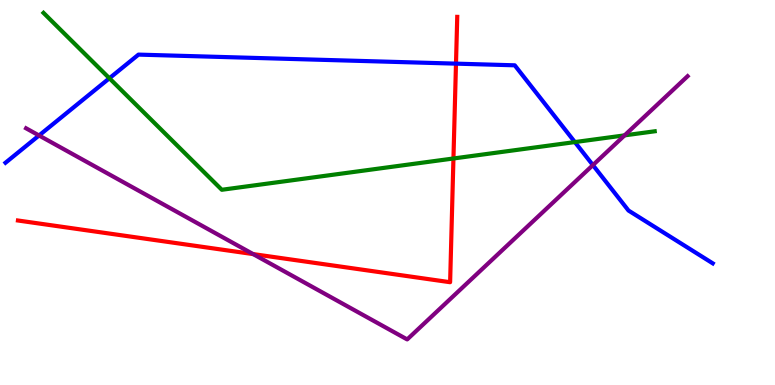[{'lines': ['blue', 'red'], 'intersections': [{'x': 5.88, 'y': 8.35}]}, {'lines': ['green', 'red'], 'intersections': [{'x': 5.85, 'y': 5.88}]}, {'lines': ['purple', 'red'], 'intersections': [{'x': 3.27, 'y': 3.4}]}, {'lines': ['blue', 'green'], 'intersections': [{'x': 1.41, 'y': 7.97}, {'x': 7.42, 'y': 6.31}]}, {'lines': ['blue', 'purple'], 'intersections': [{'x': 0.504, 'y': 6.48}, {'x': 7.65, 'y': 5.71}]}, {'lines': ['green', 'purple'], 'intersections': [{'x': 8.06, 'y': 6.48}]}]